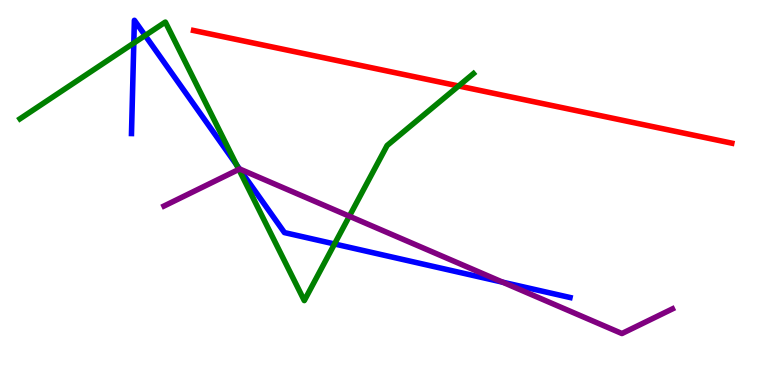[{'lines': ['blue', 'red'], 'intersections': []}, {'lines': ['green', 'red'], 'intersections': [{'x': 5.92, 'y': 7.77}]}, {'lines': ['purple', 'red'], 'intersections': []}, {'lines': ['blue', 'green'], 'intersections': [{'x': 1.73, 'y': 8.88}, {'x': 1.87, 'y': 9.08}, {'x': 3.05, 'y': 5.72}, {'x': 4.32, 'y': 3.66}]}, {'lines': ['blue', 'purple'], 'intersections': [{'x': 3.09, 'y': 5.61}, {'x': 6.49, 'y': 2.67}]}, {'lines': ['green', 'purple'], 'intersections': [{'x': 3.08, 'y': 5.6}, {'x': 4.51, 'y': 4.38}]}]